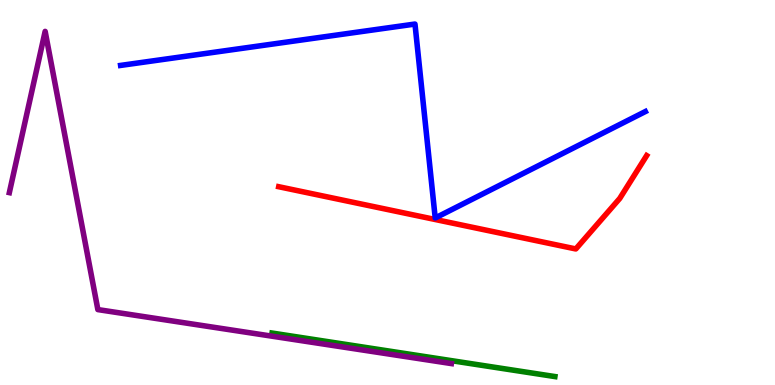[{'lines': ['blue', 'red'], 'intersections': []}, {'lines': ['green', 'red'], 'intersections': []}, {'lines': ['purple', 'red'], 'intersections': []}, {'lines': ['blue', 'green'], 'intersections': []}, {'lines': ['blue', 'purple'], 'intersections': []}, {'lines': ['green', 'purple'], 'intersections': []}]